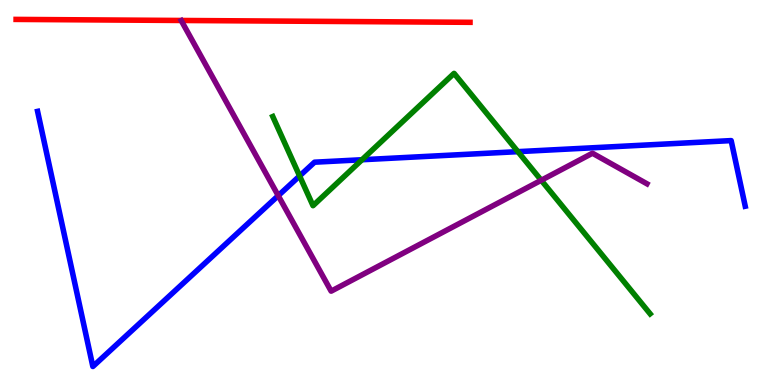[{'lines': ['blue', 'red'], 'intersections': []}, {'lines': ['green', 'red'], 'intersections': []}, {'lines': ['purple', 'red'], 'intersections': []}, {'lines': ['blue', 'green'], 'intersections': [{'x': 3.87, 'y': 5.43}, {'x': 4.67, 'y': 5.85}, {'x': 6.68, 'y': 6.06}]}, {'lines': ['blue', 'purple'], 'intersections': [{'x': 3.59, 'y': 4.92}]}, {'lines': ['green', 'purple'], 'intersections': [{'x': 6.98, 'y': 5.32}]}]